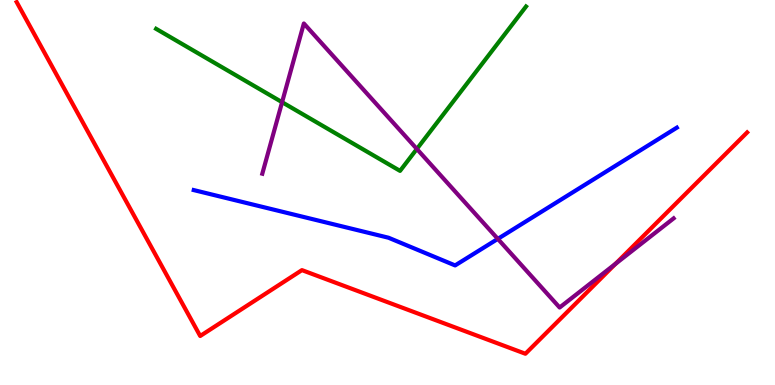[{'lines': ['blue', 'red'], 'intersections': []}, {'lines': ['green', 'red'], 'intersections': []}, {'lines': ['purple', 'red'], 'intersections': [{'x': 7.94, 'y': 3.15}]}, {'lines': ['blue', 'green'], 'intersections': []}, {'lines': ['blue', 'purple'], 'intersections': [{'x': 6.42, 'y': 3.8}]}, {'lines': ['green', 'purple'], 'intersections': [{'x': 3.64, 'y': 7.35}, {'x': 5.38, 'y': 6.13}]}]